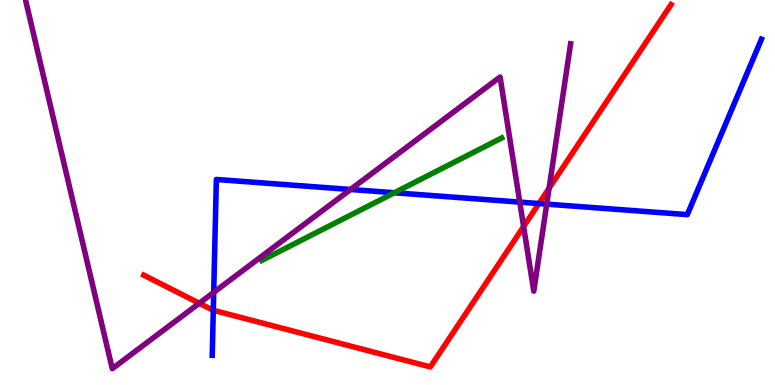[{'lines': ['blue', 'red'], 'intersections': [{'x': 2.75, 'y': 1.94}, {'x': 6.95, 'y': 4.71}]}, {'lines': ['green', 'red'], 'intersections': []}, {'lines': ['purple', 'red'], 'intersections': [{'x': 2.57, 'y': 2.12}, {'x': 6.76, 'y': 4.12}, {'x': 7.09, 'y': 5.11}]}, {'lines': ['blue', 'green'], 'intersections': [{'x': 5.09, 'y': 4.99}]}, {'lines': ['blue', 'purple'], 'intersections': [{'x': 2.76, 'y': 2.41}, {'x': 4.52, 'y': 5.08}, {'x': 6.71, 'y': 4.75}, {'x': 7.05, 'y': 4.7}]}, {'lines': ['green', 'purple'], 'intersections': []}]